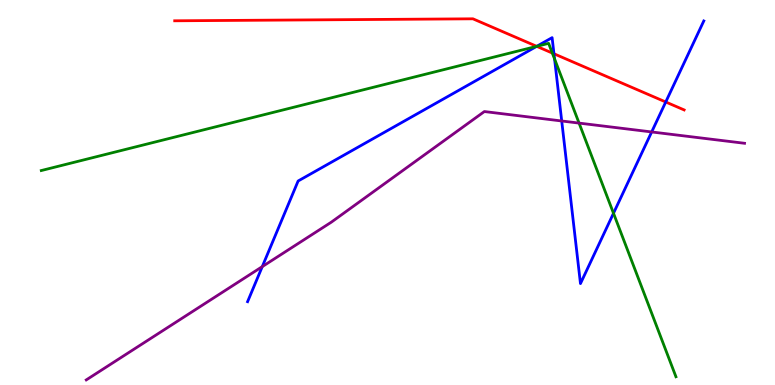[{'lines': ['blue', 'red'], 'intersections': [{'x': 6.93, 'y': 8.8}, {'x': 7.15, 'y': 8.6}, {'x': 8.59, 'y': 7.35}]}, {'lines': ['green', 'red'], 'intersections': [{'x': 6.93, 'y': 8.8}, {'x': 7.13, 'y': 8.62}]}, {'lines': ['purple', 'red'], 'intersections': []}, {'lines': ['blue', 'green'], 'intersections': [{'x': 6.93, 'y': 8.8}, {'x': 7.16, 'y': 8.47}, {'x': 7.92, 'y': 4.46}]}, {'lines': ['blue', 'purple'], 'intersections': [{'x': 3.38, 'y': 3.07}, {'x': 7.25, 'y': 6.86}, {'x': 8.41, 'y': 6.57}]}, {'lines': ['green', 'purple'], 'intersections': [{'x': 7.47, 'y': 6.8}]}]